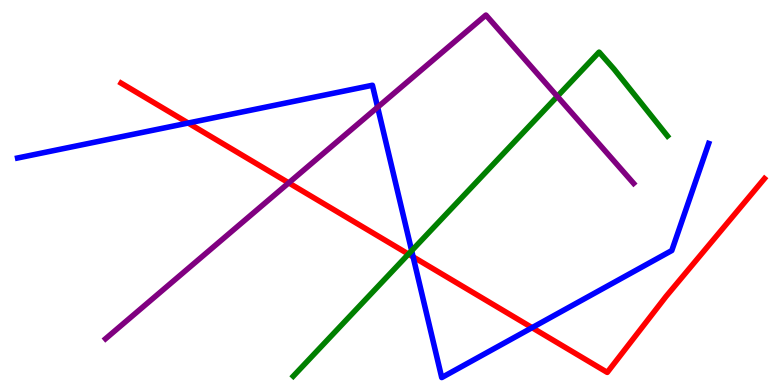[{'lines': ['blue', 'red'], 'intersections': [{'x': 2.43, 'y': 6.8}, {'x': 5.33, 'y': 3.33}, {'x': 6.87, 'y': 1.49}]}, {'lines': ['green', 'red'], 'intersections': [{'x': 5.27, 'y': 3.4}]}, {'lines': ['purple', 'red'], 'intersections': [{'x': 3.73, 'y': 5.25}]}, {'lines': ['blue', 'green'], 'intersections': [{'x': 5.31, 'y': 3.49}]}, {'lines': ['blue', 'purple'], 'intersections': [{'x': 4.87, 'y': 7.22}]}, {'lines': ['green', 'purple'], 'intersections': [{'x': 7.19, 'y': 7.5}]}]